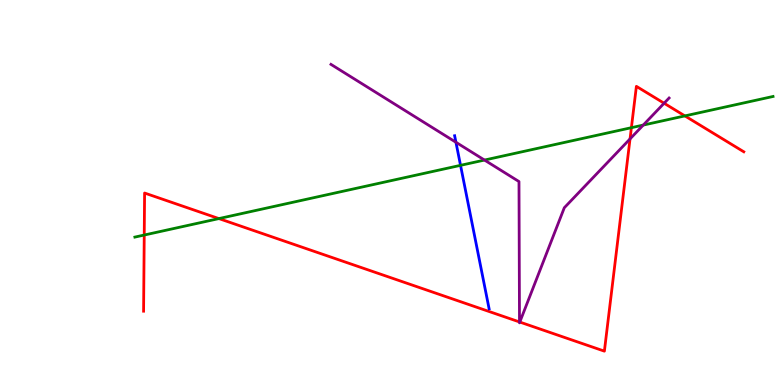[{'lines': ['blue', 'red'], 'intersections': []}, {'lines': ['green', 'red'], 'intersections': [{'x': 1.86, 'y': 3.9}, {'x': 2.82, 'y': 4.32}, {'x': 8.15, 'y': 6.68}, {'x': 8.84, 'y': 6.99}]}, {'lines': ['purple', 'red'], 'intersections': [{'x': 6.7, 'y': 1.64}, {'x': 6.71, 'y': 1.63}, {'x': 8.13, 'y': 6.39}, {'x': 8.57, 'y': 7.32}]}, {'lines': ['blue', 'green'], 'intersections': [{'x': 5.94, 'y': 5.71}]}, {'lines': ['blue', 'purple'], 'intersections': [{'x': 5.88, 'y': 6.3}]}, {'lines': ['green', 'purple'], 'intersections': [{'x': 6.25, 'y': 5.84}, {'x': 8.3, 'y': 6.75}]}]